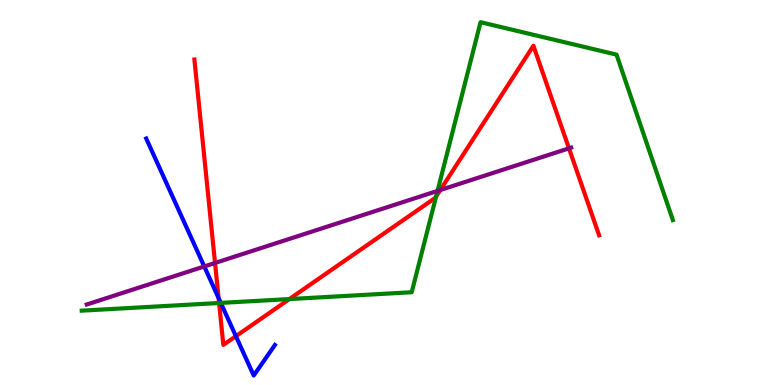[{'lines': ['blue', 'red'], 'intersections': [{'x': 2.82, 'y': 2.26}, {'x': 3.04, 'y': 1.27}]}, {'lines': ['green', 'red'], 'intersections': [{'x': 2.83, 'y': 2.13}, {'x': 3.73, 'y': 2.23}, {'x': 5.63, 'y': 4.89}]}, {'lines': ['purple', 'red'], 'intersections': [{'x': 2.77, 'y': 3.17}, {'x': 5.68, 'y': 5.06}, {'x': 7.34, 'y': 6.15}]}, {'lines': ['blue', 'green'], 'intersections': [{'x': 2.85, 'y': 2.13}]}, {'lines': ['blue', 'purple'], 'intersections': [{'x': 2.64, 'y': 3.08}]}, {'lines': ['green', 'purple'], 'intersections': [{'x': 5.65, 'y': 5.04}]}]